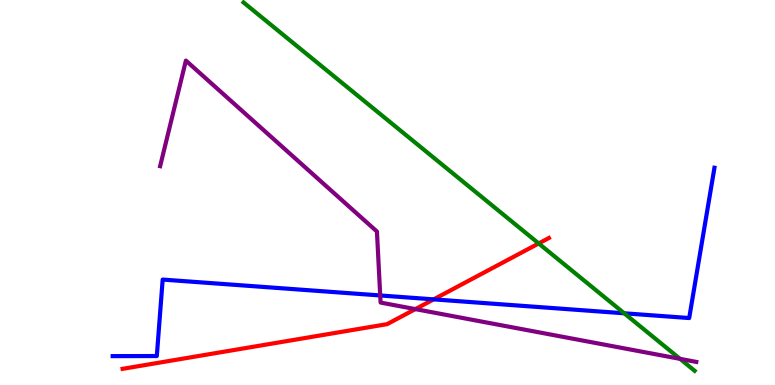[{'lines': ['blue', 'red'], 'intersections': [{'x': 5.6, 'y': 2.22}]}, {'lines': ['green', 'red'], 'intersections': [{'x': 6.95, 'y': 3.68}]}, {'lines': ['purple', 'red'], 'intersections': [{'x': 5.36, 'y': 1.97}]}, {'lines': ['blue', 'green'], 'intersections': [{'x': 8.05, 'y': 1.86}]}, {'lines': ['blue', 'purple'], 'intersections': [{'x': 4.91, 'y': 2.33}]}, {'lines': ['green', 'purple'], 'intersections': [{'x': 8.77, 'y': 0.679}]}]